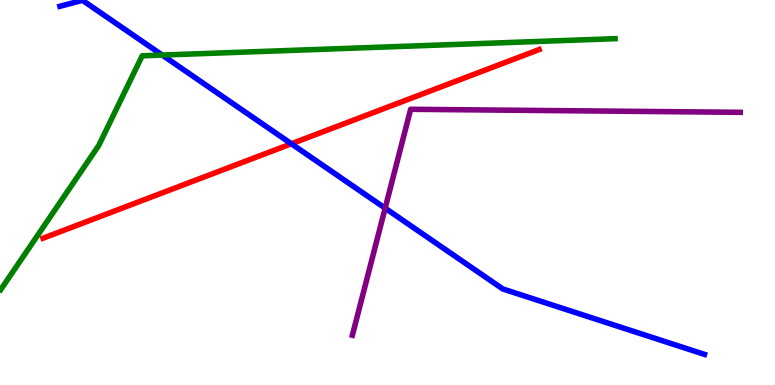[{'lines': ['blue', 'red'], 'intersections': [{'x': 3.76, 'y': 6.27}]}, {'lines': ['green', 'red'], 'intersections': []}, {'lines': ['purple', 'red'], 'intersections': []}, {'lines': ['blue', 'green'], 'intersections': [{'x': 2.09, 'y': 8.57}]}, {'lines': ['blue', 'purple'], 'intersections': [{'x': 4.97, 'y': 4.59}]}, {'lines': ['green', 'purple'], 'intersections': []}]